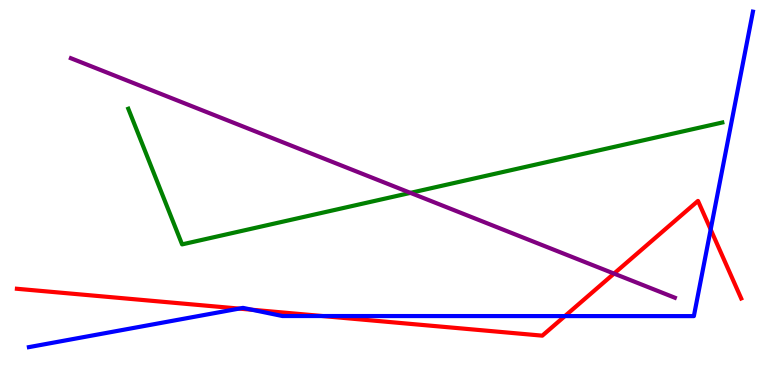[{'lines': ['blue', 'red'], 'intersections': [{'x': 3.09, 'y': 1.98}, {'x': 3.25, 'y': 1.95}, {'x': 4.16, 'y': 1.79}, {'x': 7.29, 'y': 1.79}, {'x': 9.17, 'y': 4.04}]}, {'lines': ['green', 'red'], 'intersections': []}, {'lines': ['purple', 'red'], 'intersections': [{'x': 7.92, 'y': 2.89}]}, {'lines': ['blue', 'green'], 'intersections': []}, {'lines': ['blue', 'purple'], 'intersections': []}, {'lines': ['green', 'purple'], 'intersections': [{'x': 5.3, 'y': 4.99}]}]